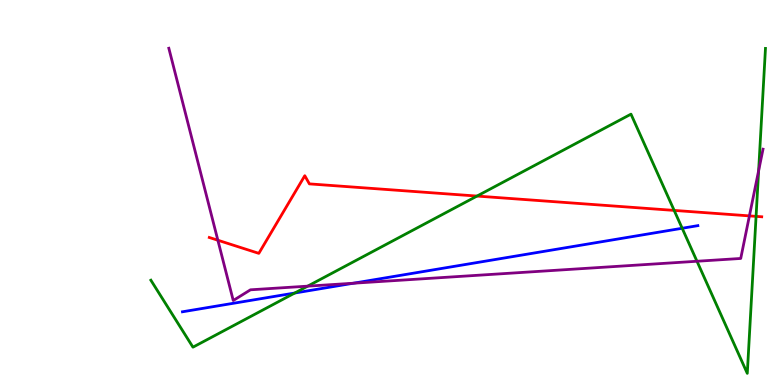[{'lines': ['blue', 'red'], 'intersections': []}, {'lines': ['green', 'red'], 'intersections': [{'x': 6.15, 'y': 4.91}, {'x': 8.7, 'y': 4.53}, {'x': 9.76, 'y': 4.38}]}, {'lines': ['purple', 'red'], 'intersections': [{'x': 2.81, 'y': 3.76}, {'x': 9.67, 'y': 4.39}]}, {'lines': ['blue', 'green'], 'intersections': [{'x': 3.8, 'y': 2.39}, {'x': 8.8, 'y': 4.07}]}, {'lines': ['blue', 'purple'], 'intersections': [{'x': 4.56, 'y': 2.64}]}, {'lines': ['green', 'purple'], 'intersections': [{'x': 3.97, 'y': 2.57}, {'x': 8.99, 'y': 3.21}, {'x': 9.79, 'y': 5.57}]}]